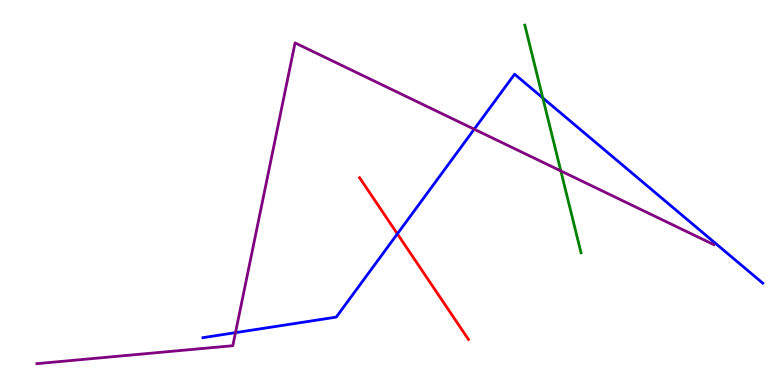[{'lines': ['blue', 'red'], 'intersections': [{'x': 5.13, 'y': 3.93}]}, {'lines': ['green', 'red'], 'intersections': []}, {'lines': ['purple', 'red'], 'intersections': []}, {'lines': ['blue', 'green'], 'intersections': [{'x': 7.0, 'y': 7.46}]}, {'lines': ['blue', 'purple'], 'intersections': [{'x': 3.04, 'y': 1.36}, {'x': 6.12, 'y': 6.64}]}, {'lines': ['green', 'purple'], 'intersections': [{'x': 7.24, 'y': 5.56}]}]